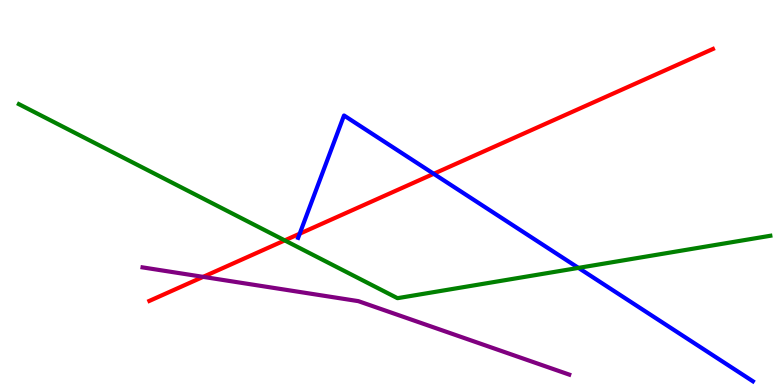[{'lines': ['blue', 'red'], 'intersections': [{'x': 3.87, 'y': 3.93}, {'x': 5.6, 'y': 5.49}]}, {'lines': ['green', 'red'], 'intersections': [{'x': 3.67, 'y': 3.76}]}, {'lines': ['purple', 'red'], 'intersections': [{'x': 2.62, 'y': 2.81}]}, {'lines': ['blue', 'green'], 'intersections': [{'x': 7.46, 'y': 3.04}]}, {'lines': ['blue', 'purple'], 'intersections': []}, {'lines': ['green', 'purple'], 'intersections': []}]